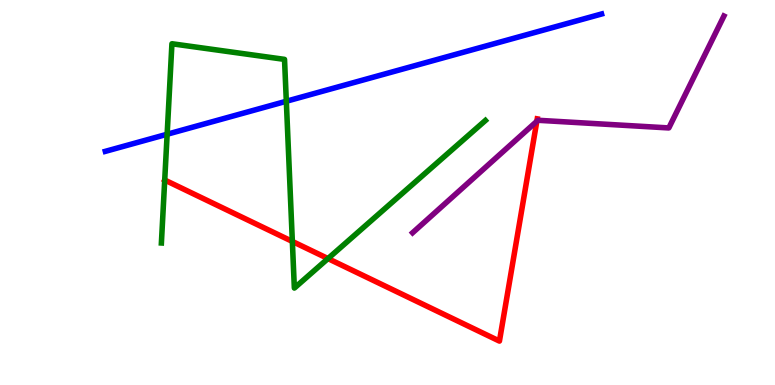[{'lines': ['blue', 'red'], 'intersections': []}, {'lines': ['green', 'red'], 'intersections': [{'x': 2.13, 'y': 5.32}, {'x': 3.77, 'y': 3.73}, {'x': 4.23, 'y': 3.28}]}, {'lines': ['purple', 'red'], 'intersections': [{'x': 6.93, 'y': 6.85}]}, {'lines': ['blue', 'green'], 'intersections': [{'x': 2.16, 'y': 6.51}, {'x': 3.69, 'y': 7.37}]}, {'lines': ['blue', 'purple'], 'intersections': []}, {'lines': ['green', 'purple'], 'intersections': []}]